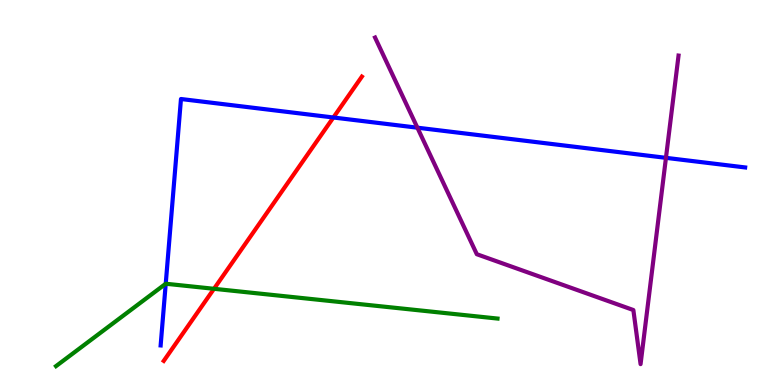[{'lines': ['blue', 'red'], 'intersections': [{'x': 4.3, 'y': 6.95}]}, {'lines': ['green', 'red'], 'intersections': [{'x': 2.76, 'y': 2.5}]}, {'lines': ['purple', 'red'], 'intersections': []}, {'lines': ['blue', 'green'], 'intersections': [{'x': 2.14, 'y': 2.63}]}, {'lines': ['blue', 'purple'], 'intersections': [{'x': 5.39, 'y': 6.68}, {'x': 8.59, 'y': 5.9}]}, {'lines': ['green', 'purple'], 'intersections': []}]